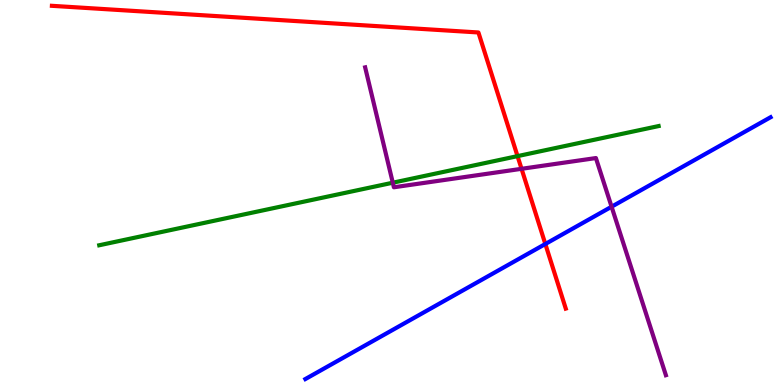[{'lines': ['blue', 'red'], 'intersections': [{'x': 7.04, 'y': 3.66}]}, {'lines': ['green', 'red'], 'intersections': [{'x': 6.68, 'y': 5.94}]}, {'lines': ['purple', 'red'], 'intersections': [{'x': 6.73, 'y': 5.62}]}, {'lines': ['blue', 'green'], 'intersections': []}, {'lines': ['blue', 'purple'], 'intersections': [{'x': 7.89, 'y': 4.63}]}, {'lines': ['green', 'purple'], 'intersections': [{'x': 5.07, 'y': 5.25}]}]